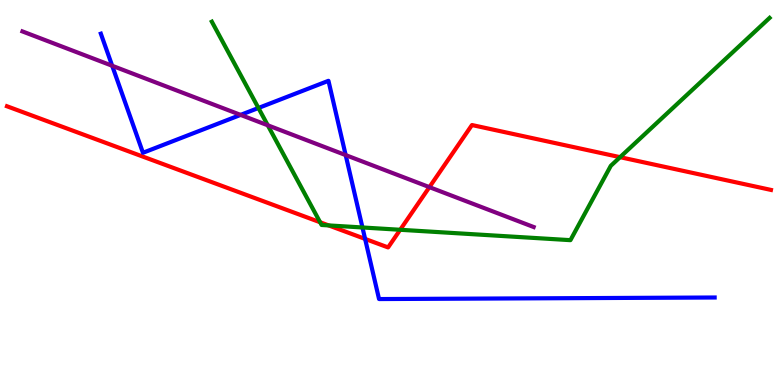[{'lines': ['blue', 'red'], 'intersections': [{'x': 4.71, 'y': 3.79}]}, {'lines': ['green', 'red'], 'intersections': [{'x': 4.13, 'y': 4.23}, {'x': 4.24, 'y': 4.15}, {'x': 5.16, 'y': 4.03}, {'x': 8.0, 'y': 5.92}]}, {'lines': ['purple', 'red'], 'intersections': [{'x': 5.54, 'y': 5.14}]}, {'lines': ['blue', 'green'], 'intersections': [{'x': 3.33, 'y': 7.2}, {'x': 4.68, 'y': 4.09}]}, {'lines': ['blue', 'purple'], 'intersections': [{'x': 1.45, 'y': 8.29}, {'x': 3.1, 'y': 7.02}, {'x': 4.46, 'y': 5.97}]}, {'lines': ['green', 'purple'], 'intersections': [{'x': 3.46, 'y': 6.75}]}]